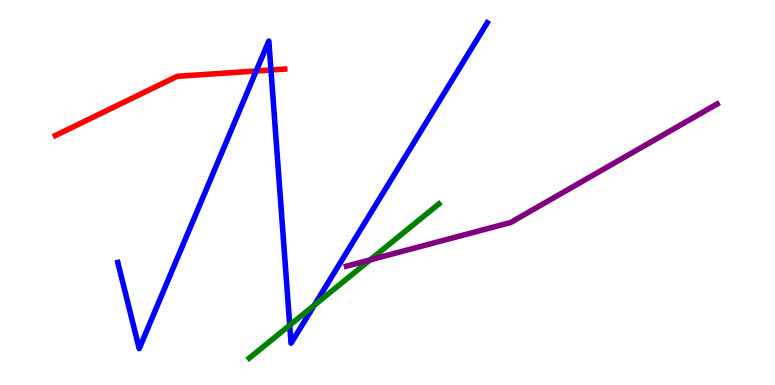[{'lines': ['blue', 'red'], 'intersections': [{'x': 3.31, 'y': 8.16}, {'x': 3.5, 'y': 8.18}]}, {'lines': ['green', 'red'], 'intersections': []}, {'lines': ['purple', 'red'], 'intersections': []}, {'lines': ['blue', 'green'], 'intersections': [{'x': 3.74, 'y': 1.55}, {'x': 4.06, 'y': 2.07}]}, {'lines': ['blue', 'purple'], 'intersections': []}, {'lines': ['green', 'purple'], 'intersections': [{'x': 4.77, 'y': 3.25}]}]